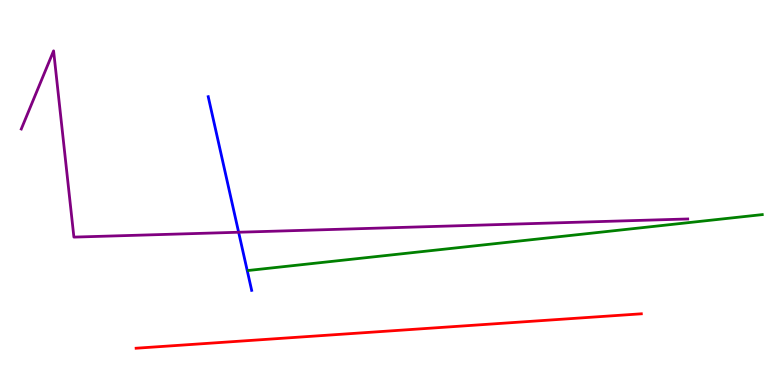[{'lines': ['blue', 'red'], 'intersections': []}, {'lines': ['green', 'red'], 'intersections': []}, {'lines': ['purple', 'red'], 'intersections': []}, {'lines': ['blue', 'green'], 'intersections': []}, {'lines': ['blue', 'purple'], 'intersections': [{'x': 3.08, 'y': 3.97}]}, {'lines': ['green', 'purple'], 'intersections': []}]